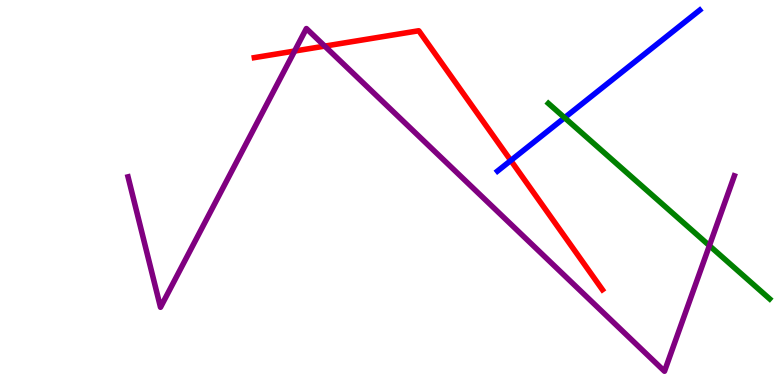[{'lines': ['blue', 'red'], 'intersections': [{'x': 6.59, 'y': 5.83}]}, {'lines': ['green', 'red'], 'intersections': []}, {'lines': ['purple', 'red'], 'intersections': [{'x': 3.8, 'y': 8.67}, {'x': 4.19, 'y': 8.8}]}, {'lines': ['blue', 'green'], 'intersections': [{'x': 7.28, 'y': 6.94}]}, {'lines': ['blue', 'purple'], 'intersections': []}, {'lines': ['green', 'purple'], 'intersections': [{'x': 9.15, 'y': 3.62}]}]